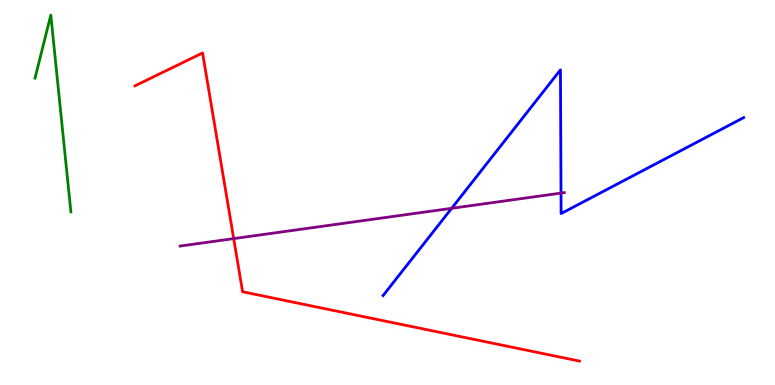[{'lines': ['blue', 'red'], 'intersections': []}, {'lines': ['green', 'red'], 'intersections': []}, {'lines': ['purple', 'red'], 'intersections': [{'x': 3.02, 'y': 3.8}]}, {'lines': ['blue', 'green'], 'intersections': []}, {'lines': ['blue', 'purple'], 'intersections': [{'x': 5.83, 'y': 4.59}, {'x': 7.24, 'y': 4.98}]}, {'lines': ['green', 'purple'], 'intersections': []}]